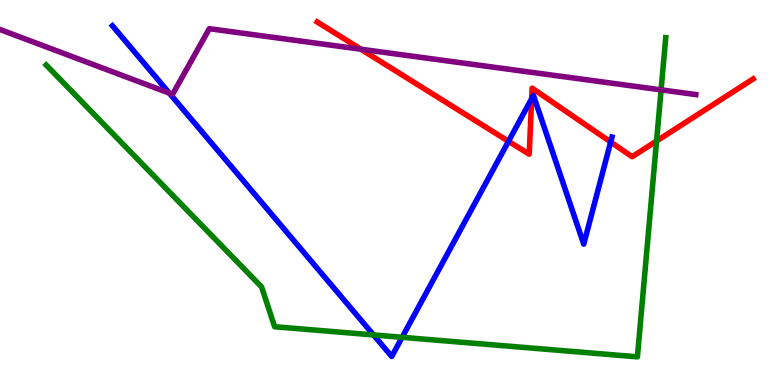[{'lines': ['blue', 'red'], 'intersections': [{'x': 6.56, 'y': 6.33}, {'x': 6.86, 'y': 7.44}, {'x': 7.88, 'y': 6.31}]}, {'lines': ['green', 'red'], 'intersections': [{'x': 8.47, 'y': 6.34}]}, {'lines': ['purple', 'red'], 'intersections': [{'x': 4.66, 'y': 8.72}]}, {'lines': ['blue', 'green'], 'intersections': [{'x': 4.82, 'y': 1.3}, {'x': 5.19, 'y': 1.24}]}, {'lines': ['blue', 'purple'], 'intersections': [{'x': 2.18, 'y': 7.58}]}, {'lines': ['green', 'purple'], 'intersections': [{'x': 8.53, 'y': 7.67}]}]